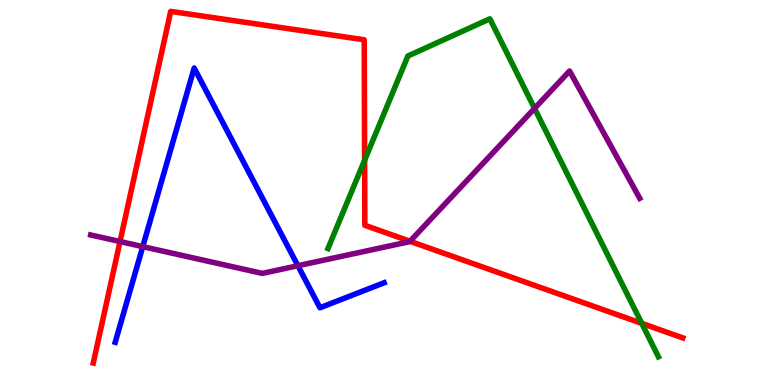[{'lines': ['blue', 'red'], 'intersections': []}, {'lines': ['green', 'red'], 'intersections': [{'x': 4.7, 'y': 5.84}, {'x': 8.28, 'y': 1.6}]}, {'lines': ['purple', 'red'], 'intersections': [{'x': 1.55, 'y': 3.73}, {'x': 5.29, 'y': 3.73}]}, {'lines': ['blue', 'green'], 'intersections': []}, {'lines': ['blue', 'purple'], 'intersections': [{'x': 1.84, 'y': 3.59}, {'x': 3.84, 'y': 3.1}]}, {'lines': ['green', 'purple'], 'intersections': [{'x': 6.9, 'y': 7.18}]}]